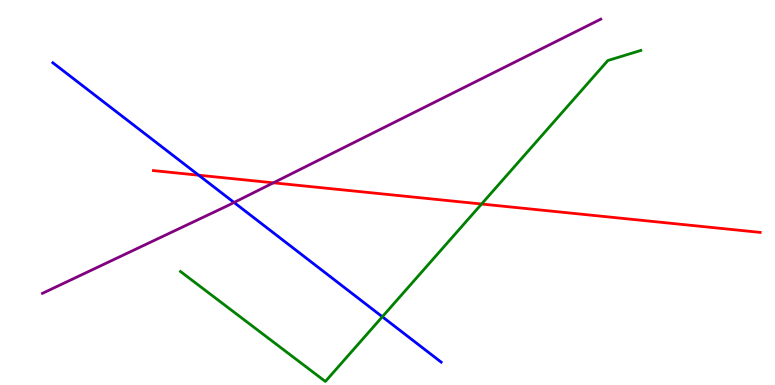[{'lines': ['blue', 'red'], 'intersections': [{'x': 2.56, 'y': 5.45}]}, {'lines': ['green', 'red'], 'intersections': [{'x': 6.21, 'y': 4.7}]}, {'lines': ['purple', 'red'], 'intersections': [{'x': 3.53, 'y': 5.25}]}, {'lines': ['blue', 'green'], 'intersections': [{'x': 4.93, 'y': 1.77}]}, {'lines': ['blue', 'purple'], 'intersections': [{'x': 3.02, 'y': 4.74}]}, {'lines': ['green', 'purple'], 'intersections': []}]